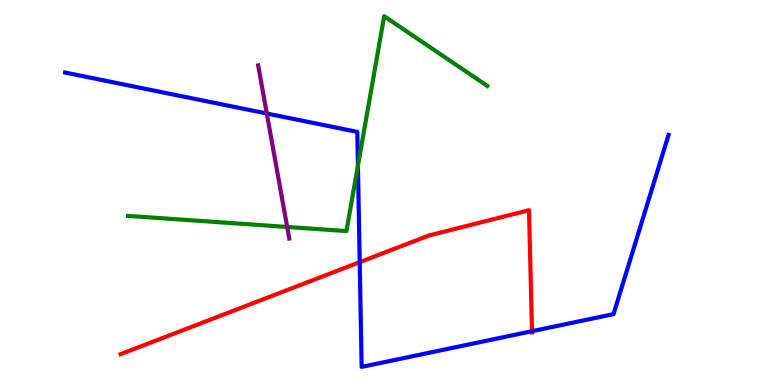[{'lines': ['blue', 'red'], 'intersections': [{'x': 4.64, 'y': 3.19}, {'x': 6.86, 'y': 1.4}]}, {'lines': ['green', 'red'], 'intersections': []}, {'lines': ['purple', 'red'], 'intersections': []}, {'lines': ['blue', 'green'], 'intersections': [{'x': 4.62, 'y': 5.7}]}, {'lines': ['blue', 'purple'], 'intersections': [{'x': 3.44, 'y': 7.05}]}, {'lines': ['green', 'purple'], 'intersections': [{'x': 3.71, 'y': 4.1}]}]